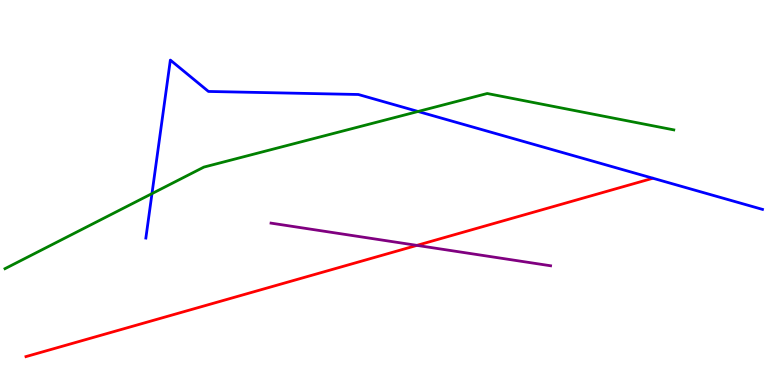[{'lines': ['blue', 'red'], 'intersections': []}, {'lines': ['green', 'red'], 'intersections': []}, {'lines': ['purple', 'red'], 'intersections': [{'x': 5.38, 'y': 3.63}]}, {'lines': ['blue', 'green'], 'intersections': [{'x': 1.96, 'y': 4.97}, {'x': 5.39, 'y': 7.1}]}, {'lines': ['blue', 'purple'], 'intersections': []}, {'lines': ['green', 'purple'], 'intersections': []}]